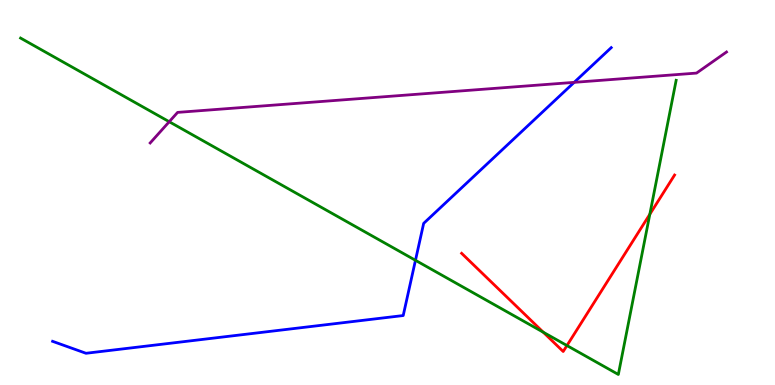[{'lines': ['blue', 'red'], 'intersections': []}, {'lines': ['green', 'red'], 'intersections': [{'x': 7.01, 'y': 1.37}, {'x': 7.32, 'y': 1.02}, {'x': 8.38, 'y': 4.44}]}, {'lines': ['purple', 'red'], 'intersections': []}, {'lines': ['blue', 'green'], 'intersections': [{'x': 5.36, 'y': 3.24}]}, {'lines': ['blue', 'purple'], 'intersections': [{'x': 7.41, 'y': 7.86}]}, {'lines': ['green', 'purple'], 'intersections': [{'x': 2.18, 'y': 6.84}]}]